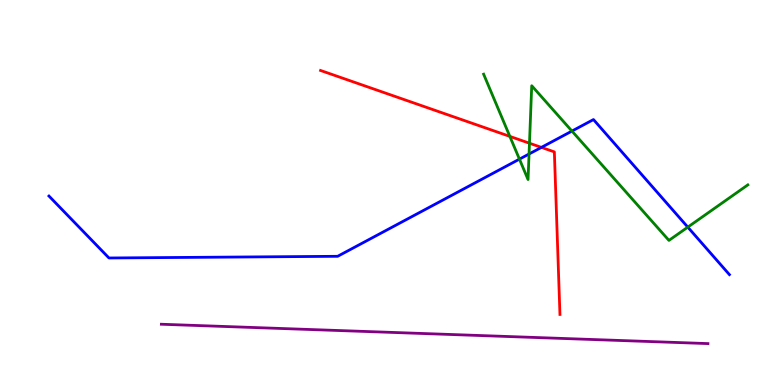[{'lines': ['blue', 'red'], 'intersections': [{'x': 6.99, 'y': 6.17}]}, {'lines': ['green', 'red'], 'intersections': [{'x': 6.58, 'y': 6.46}, {'x': 6.83, 'y': 6.28}]}, {'lines': ['purple', 'red'], 'intersections': []}, {'lines': ['blue', 'green'], 'intersections': [{'x': 6.7, 'y': 5.87}, {'x': 6.83, 'y': 6.0}, {'x': 7.38, 'y': 6.6}, {'x': 8.87, 'y': 4.1}]}, {'lines': ['blue', 'purple'], 'intersections': []}, {'lines': ['green', 'purple'], 'intersections': []}]